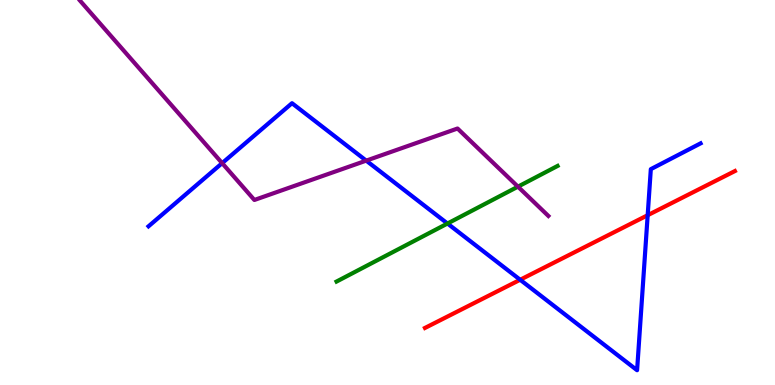[{'lines': ['blue', 'red'], 'intersections': [{'x': 6.71, 'y': 2.73}, {'x': 8.36, 'y': 4.41}]}, {'lines': ['green', 'red'], 'intersections': []}, {'lines': ['purple', 'red'], 'intersections': []}, {'lines': ['blue', 'green'], 'intersections': [{'x': 5.77, 'y': 4.19}]}, {'lines': ['blue', 'purple'], 'intersections': [{'x': 2.87, 'y': 5.76}, {'x': 4.73, 'y': 5.83}]}, {'lines': ['green', 'purple'], 'intersections': [{'x': 6.68, 'y': 5.15}]}]